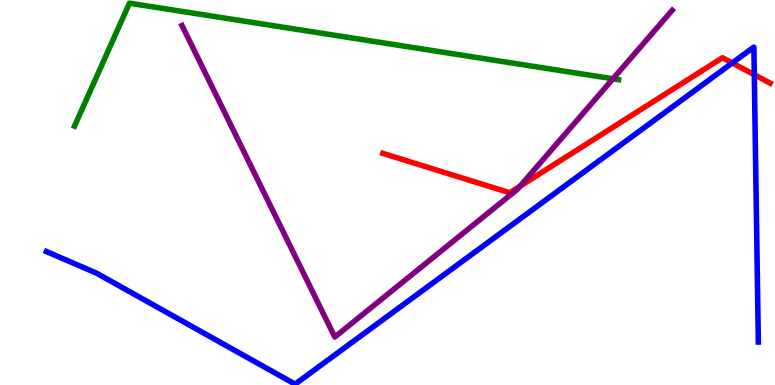[{'lines': ['blue', 'red'], 'intersections': [{'x': 9.45, 'y': 8.37}, {'x': 9.73, 'y': 8.06}]}, {'lines': ['green', 'red'], 'intersections': []}, {'lines': ['purple', 'red'], 'intersections': [{'x': 6.71, 'y': 5.16}]}, {'lines': ['blue', 'green'], 'intersections': []}, {'lines': ['blue', 'purple'], 'intersections': []}, {'lines': ['green', 'purple'], 'intersections': [{'x': 7.91, 'y': 7.95}]}]